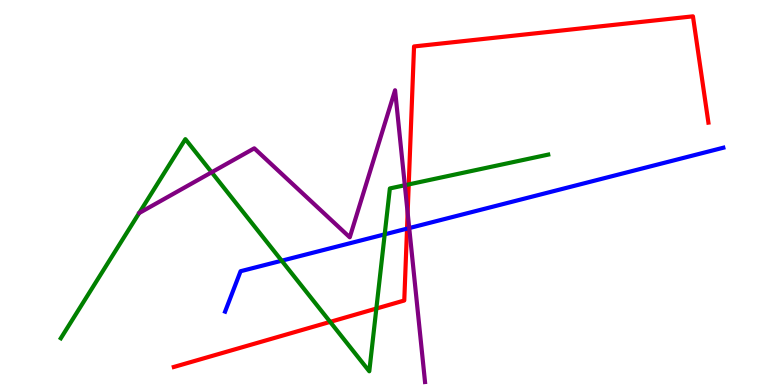[{'lines': ['blue', 'red'], 'intersections': [{'x': 5.25, 'y': 4.06}]}, {'lines': ['green', 'red'], 'intersections': [{'x': 4.26, 'y': 1.64}, {'x': 4.86, 'y': 1.99}, {'x': 5.27, 'y': 5.21}]}, {'lines': ['purple', 'red'], 'intersections': [{'x': 5.26, 'y': 4.47}]}, {'lines': ['blue', 'green'], 'intersections': [{'x': 3.63, 'y': 3.23}, {'x': 4.96, 'y': 3.91}]}, {'lines': ['blue', 'purple'], 'intersections': [{'x': 5.28, 'y': 4.08}]}, {'lines': ['green', 'purple'], 'intersections': [{'x': 2.73, 'y': 5.52}, {'x': 5.22, 'y': 5.19}]}]